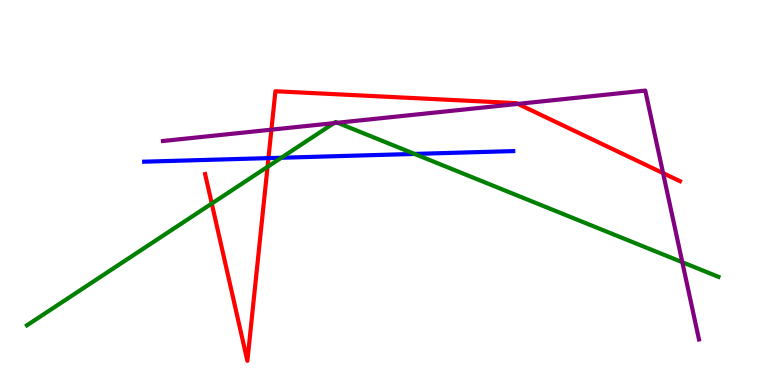[{'lines': ['blue', 'red'], 'intersections': [{'x': 3.46, 'y': 5.89}]}, {'lines': ['green', 'red'], 'intersections': [{'x': 2.73, 'y': 4.71}, {'x': 3.45, 'y': 5.67}]}, {'lines': ['purple', 'red'], 'intersections': [{'x': 3.5, 'y': 6.63}, {'x': 6.68, 'y': 7.3}, {'x': 8.56, 'y': 5.5}]}, {'lines': ['blue', 'green'], 'intersections': [{'x': 3.63, 'y': 5.9}, {'x': 5.35, 'y': 6.0}]}, {'lines': ['blue', 'purple'], 'intersections': []}, {'lines': ['green', 'purple'], 'intersections': [{'x': 4.31, 'y': 6.8}, {'x': 4.35, 'y': 6.81}, {'x': 8.8, 'y': 3.19}]}]